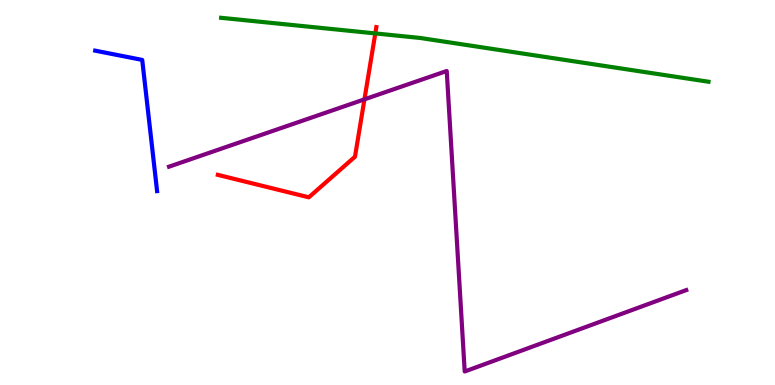[{'lines': ['blue', 'red'], 'intersections': []}, {'lines': ['green', 'red'], 'intersections': [{'x': 4.84, 'y': 9.13}]}, {'lines': ['purple', 'red'], 'intersections': [{'x': 4.7, 'y': 7.42}]}, {'lines': ['blue', 'green'], 'intersections': []}, {'lines': ['blue', 'purple'], 'intersections': []}, {'lines': ['green', 'purple'], 'intersections': []}]